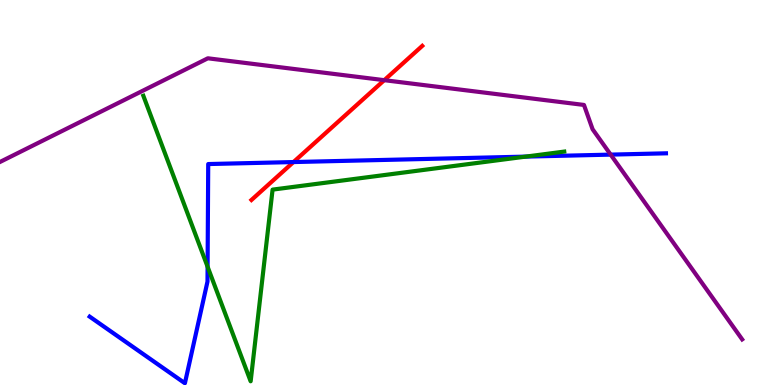[{'lines': ['blue', 'red'], 'intersections': [{'x': 3.79, 'y': 5.79}]}, {'lines': ['green', 'red'], 'intersections': []}, {'lines': ['purple', 'red'], 'intersections': [{'x': 4.96, 'y': 7.92}]}, {'lines': ['blue', 'green'], 'intersections': [{'x': 2.68, 'y': 3.07}, {'x': 6.78, 'y': 5.93}]}, {'lines': ['blue', 'purple'], 'intersections': [{'x': 7.88, 'y': 5.98}]}, {'lines': ['green', 'purple'], 'intersections': []}]